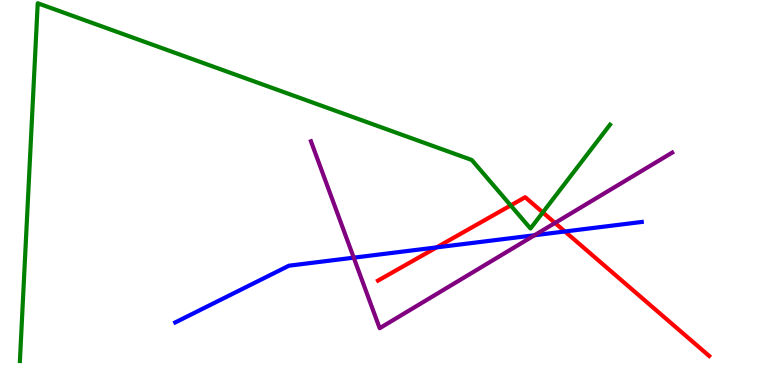[{'lines': ['blue', 'red'], 'intersections': [{'x': 5.63, 'y': 3.57}, {'x': 7.29, 'y': 3.99}]}, {'lines': ['green', 'red'], 'intersections': [{'x': 6.59, 'y': 4.66}, {'x': 7.0, 'y': 4.48}]}, {'lines': ['purple', 'red'], 'intersections': [{'x': 7.16, 'y': 4.21}]}, {'lines': ['blue', 'green'], 'intersections': []}, {'lines': ['blue', 'purple'], 'intersections': [{'x': 4.56, 'y': 3.31}, {'x': 6.9, 'y': 3.89}]}, {'lines': ['green', 'purple'], 'intersections': []}]